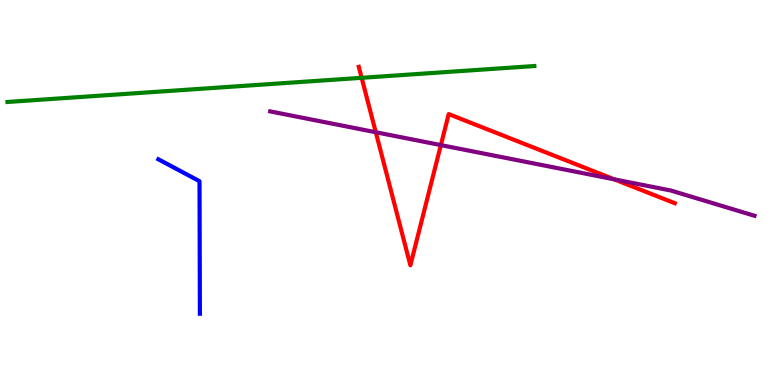[{'lines': ['blue', 'red'], 'intersections': []}, {'lines': ['green', 'red'], 'intersections': [{'x': 4.67, 'y': 7.98}]}, {'lines': ['purple', 'red'], 'intersections': [{'x': 4.85, 'y': 6.57}, {'x': 5.69, 'y': 6.23}, {'x': 7.93, 'y': 5.34}]}, {'lines': ['blue', 'green'], 'intersections': []}, {'lines': ['blue', 'purple'], 'intersections': []}, {'lines': ['green', 'purple'], 'intersections': []}]